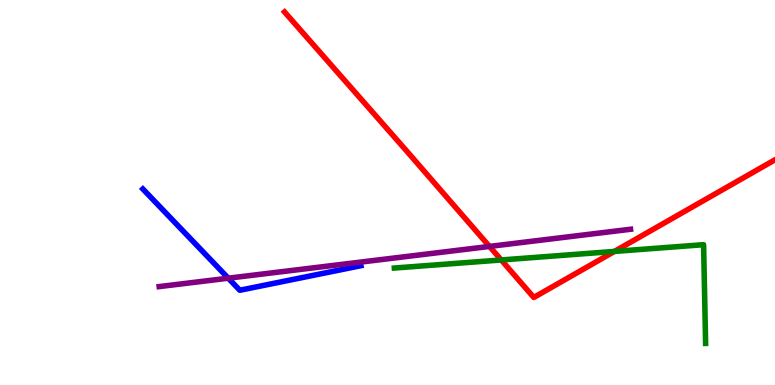[{'lines': ['blue', 'red'], 'intersections': []}, {'lines': ['green', 'red'], 'intersections': [{'x': 6.47, 'y': 3.25}, {'x': 7.93, 'y': 3.47}]}, {'lines': ['purple', 'red'], 'intersections': [{'x': 6.32, 'y': 3.6}]}, {'lines': ['blue', 'green'], 'intersections': []}, {'lines': ['blue', 'purple'], 'intersections': [{'x': 2.95, 'y': 2.77}]}, {'lines': ['green', 'purple'], 'intersections': []}]